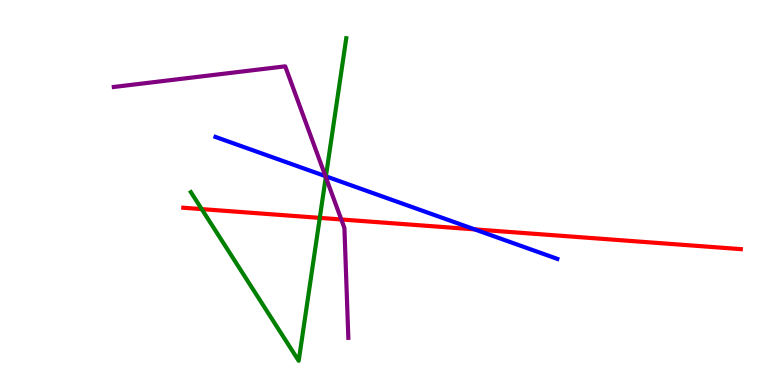[{'lines': ['blue', 'red'], 'intersections': [{'x': 6.12, 'y': 4.04}]}, {'lines': ['green', 'red'], 'intersections': [{'x': 2.6, 'y': 4.57}, {'x': 4.13, 'y': 4.34}]}, {'lines': ['purple', 'red'], 'intersections': [{'x': 4.4, 'y': 4.3}]}, {'lines': ['blue', 'green'], 'intersections': [{'x': 4.21, 'y': 5.42}]}, {'lines': ['blue', 'purple'], 'intersections': [{'x': 4.2, 'y': 5.42}]}, {'lines': ['green', 'purple'], 'intersections': [{'x': 4.2, 'y': 5.4}]}]